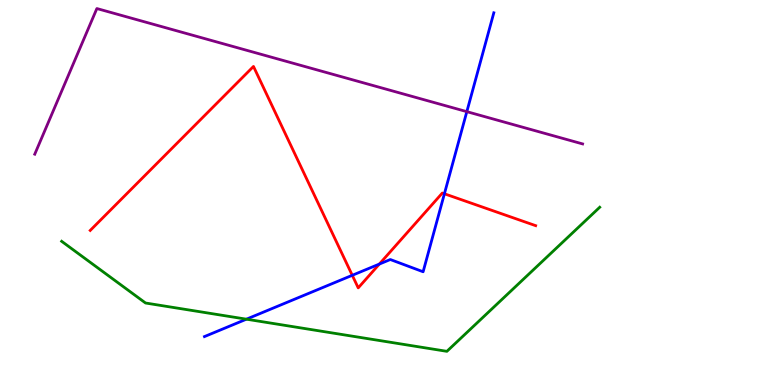[{'lines': ['blue', 'red'], 'intersections': [{'x': 4.55, 'y': 2.85}, {'x': 4.89, 'y': 3.14}, {'x': 5.73, 'y': 4.97}]}, {'lines': ['green', 'red'], 'intersections': []}, {'lines': ['purple', 'red'], 'intersections': []}, {'lines': ['blue', 'green'], 'intersections': [{'x': 3.18, 'y': 1.71}]}, {'lines': ['blue', 'purple'], 'intersections': [{'x': 6.02, 'y': 7.1}]}, {'lines': ['green', 'purple'], 'intersections': []}]